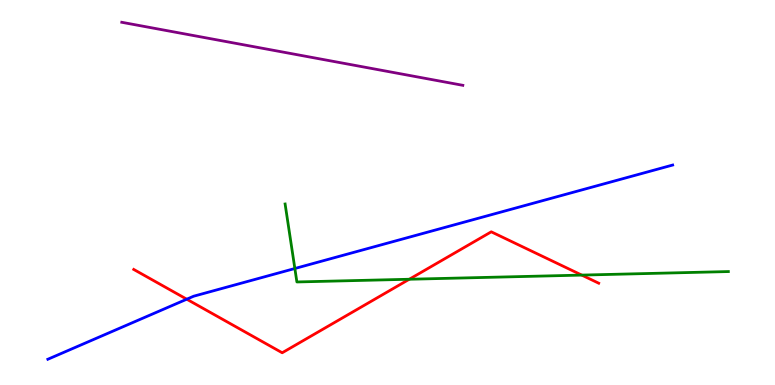[{'lines': ['blue', 'red'], 'intersections': [{'x': 2.41, 'y': 2.23}]}, {'lines': ['green', 'red'], 'intersections': [{'x': 5.28, 'y': 2.75}, {'x': 7.51, 'y': 2.85}]}, {'lines': ['purple', 'red'], 'intersections': []}, {'lines': ['blue', 'green'], 'intersections': [{'x': 3.8, 'y': 3.03}]}, {'lines': ['blue', 'purple'], 'intersections': []}, {'lines': ['green', 'purple'], 'intersections': []}]